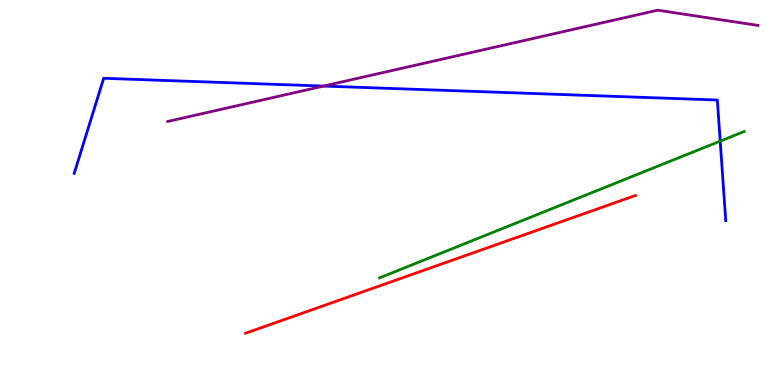[{'lines': ['blue', 'red'], 'intersections': []}, {'lines': ['green', 'red'], 'intersections': []}, {'lines': ['purple', 'red'], 'intersections': []}, {'lines': ['blue', 'green'], 'intersections': [{'x': 9.29, 'y': 6.33}]}, {'lines': ['blue', 'purple'], 'intersections': [{'x': 4.18, 'y': 7.76}]}, {'lines': ['green', 'purple'], 'intersections': []}]